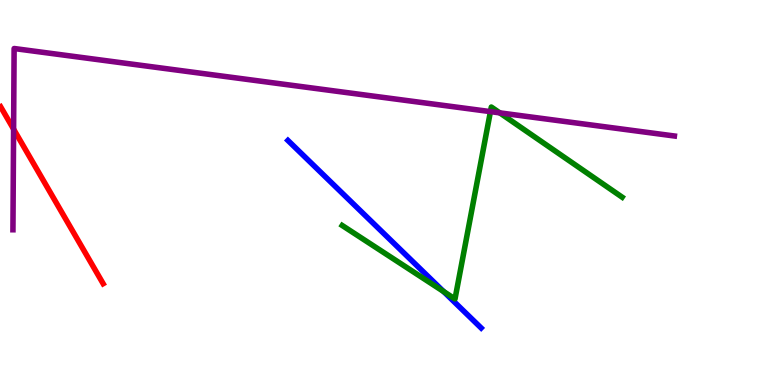[{'lines': ['blue', 'red'], 'intersections': []}, {'lines': ['green', 'red'], 'intersections': []}, {'lines': ['purple', 'red'], 'intersections': [{'x': 0.175, 'y': 6.65}]}, {'lines': ['blue', 'green'], 'intersections': [{'x': 5.72, 'y': 2.43}]}, {'lines': ['blue', 'purple'], 'intersections': []}, {'lines': ['green', 'purple'], 'intersections': [{'x': 6.33, 'y': 7.1}, {'x': 6.45, 'y': 7.07}]}]